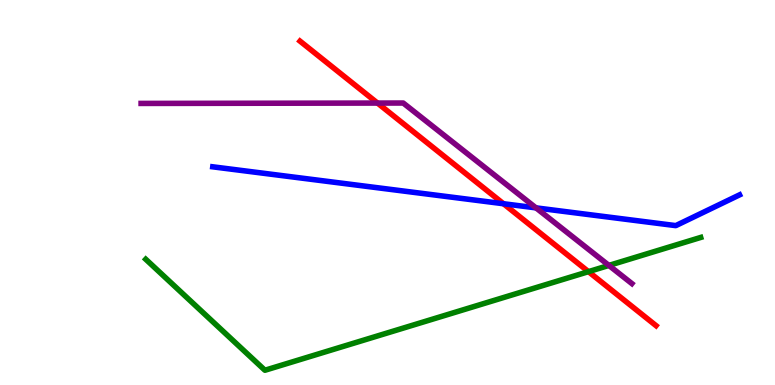[{'lines': ['blue', 'red'], 'intersections': [{'x': 6.5, 'y': 4.71}]}, {'lines': ['green', 'red'], 'intersections': [{'x': 7.59, 'y': 2.94}]}, {'lines': ['purple', 'red'], 'intersections': [{'x': 4.87, 'y': 7.32}]}, {'lines': ['blue', 'green'], 'intersections': []}, {'lines': ['blue', 'purple'], 'intersections': [{'x': 6.92, 'y': 4.6}]}, {'lines': ['green', 'purple'], 'intersections': [{'x': 7.86, 'y': 3.11}]}]